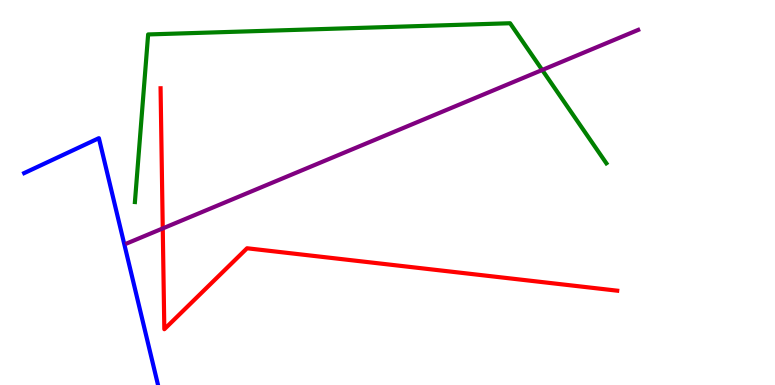[{'lines': ['blue', 'red'], 'intersections': []}, {'lines': ['green', 'red'], 'intersections': []}, {'lines': ['purple', 'red'], 'intersections': [{'x': 2.1, 'y': 4.07}]}, {'lines': ['blue', 'green'], 'intersections': []}, {'lines': ['blue', 'purple'], 'intersections': []}, {'lines': ['green', 'purple'], 'intersections': [{'x': 7.0, 'y': 8.18}]}]